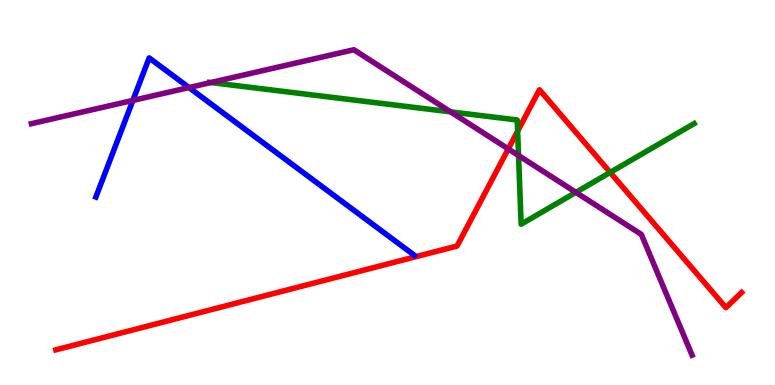[{'lines': ['blue', 'red'], 'intersections': []}, {'lines': ['green', 'red'], 'intersections': [{'x': 6.68, 'y': 6.59}, {'x': 7.87, 'y': 5.52}]}, {'lines': ['purple', 'red'], 'intersections': [{'x': 6.56, 'y': 6.13}]}, {'lines': ['blue', 'green'], 'intersections': []}, {'lines': ['blue', 'purple'], 'intersections': [{'x': 1.71, 'y': 7.39}, {'x': 2.44, 'y': 7.73}]}, {'lines': ['green', 'purple'], 'intersections': [{'x': 2.72, 'y': 7.86}, {'x': 5.81, 'y': 7.09}, {'x': 6.69, 'y': 5.96}, {'x': 7.43, 'y': 5.0}]}]